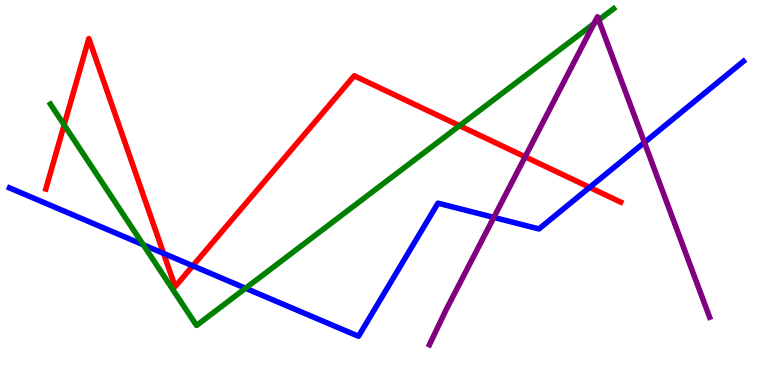[{'lines': ['blue', 'red'], 'intersections': [{'x': 2.11, 'y': 3.42}, {'x': 2.49, 'y': 3.1}, {'x': 7.61, 'y': 5.13}]}, {'lines': ['green', 'red'], 'intersections': [{'x': 0.828, 'y': 6.76}, {'x': 5.93, 'y': 6.73}]}, {'lines': ['purple', 'red'], 'intersections': [{'x': 6.78, 'y': 5.93}]}, {'lines': ['blue', 'green'], 'intersections': [{'x': 1.85, 'y': 3.64}, {'x': 3.17, 'y': 2.51}]}, {'lines': ['blue', 'purple'], 'intersections': [{'x': 6.37, 'y': 4.35}, {'x': 8.32, 'y': 6.3}]}, {'lines': ['green', 'purple'], 'intersections': [{'x': 7.66, 'y': 9.39}, {'x': 7.73, 'y': 9.48}]}]